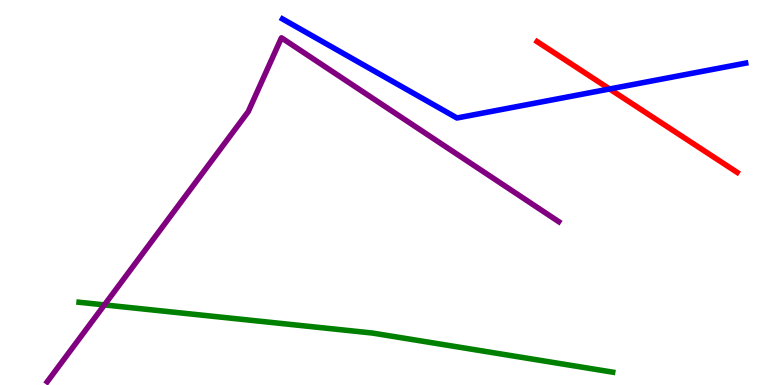[{'lines': ['blue', 'red'], 'intersections': [{'x': 7.87, 'y': 7.69}]}, {'lines': ['green', 'red'], 'intersections': []}, {'lines': ['purple', 'red'], 'intersections': []}, {'lines': ['blue', 'green'], 'intersections': []}, {'lines': ['blue', 'purple'], 'intersections': []}, {'lines': ['green', 'purple'], 'intersections': [{'x': 1.35, 'y': 2.08}]}]